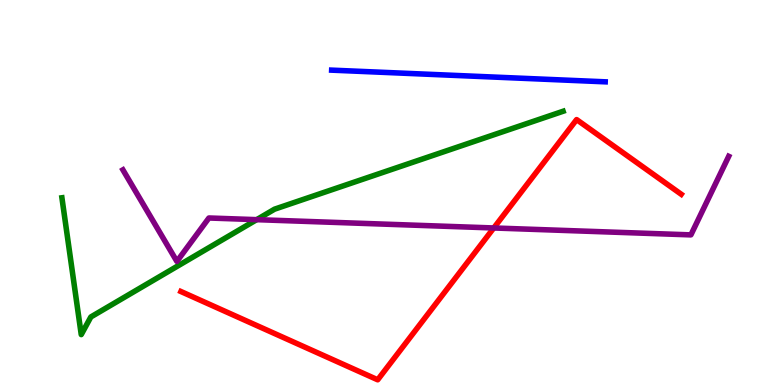[{'lines': ['blue', 'red'], 'intersections': []}, {'lines': ['green', 'red'], 'intersections': []}, {'lines': ['purple', 'red'], 'intersections': [{'x': 6.37, 'y': 4.08}]}, {'lines': ['blue', 'green'], 'intersections': []}, {'lines': ['blue', 'purple'], 'intersections': []}, {'lines': ['green', 'purple'], 'intersections': [{'x': 3.31, 'y': 4.29}]}]